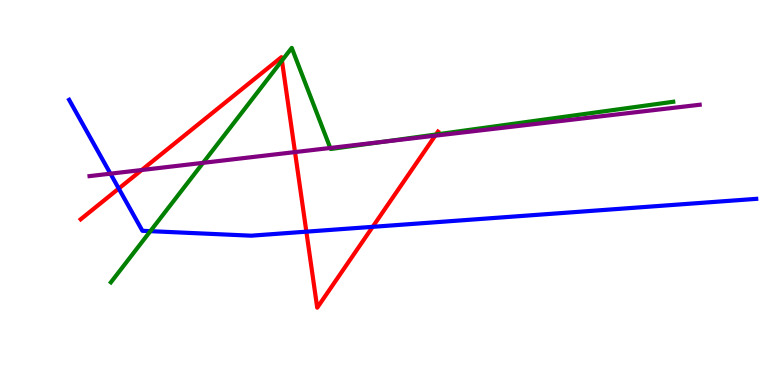[{'lines': ['blue', 'red'], 'intersections': [{'x': 1.53, 'y': 5.1}, {'x': 3.95, 'y': 3.98}, {'x': 4.81, 'y': 4.11}]}, {'lines': ['green', 'red'], 'intersections': [{'x': 3.64, 'y': 8.43}, {'x': 5.63, 'y': 6.51}]}, {'lines': ['purple', 'red'], 'intersections': [{'x': 1.83, 'y': 5.58}, {'x': 3.81, 'y': 6.05}, {'x': 5.62, 'y': 6.48}]}, {'lines': ['blue', 'green'], 'intersections': [{'x': 1.94, 'y': 4.0}]}, {'lines': ['blue', 'purple'], 'intersections': [{'x': 1.43, 'y': 5.49}]}, {'lines': ['green', 'purple'], 'intersections': [{'x': 2.62, 'y': 5.77}, {'x': 4.26, 'y': 6.16}, {'x': 4.94, 'y': 6.32}]}]